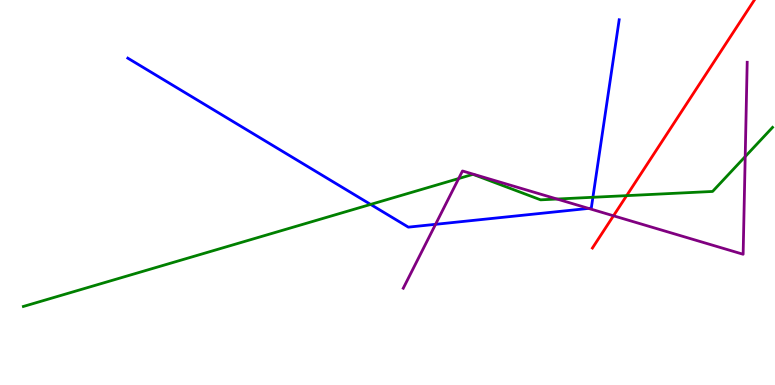[{'lines': ['blue', 'red'], 'intersections': []}, {'lines': ['green', 'red'], 'intersections': [{'x': 8.09, 'y': 4.92}]}, {'lines': ['purple', 'red'], 'intersections': [{'x': 7.92, 'y': 4.4}]}, {'lines': ['blue', 'green'], 'intersections': [{'x': 4.78, 'y': 4.69}, {'x': 7.65, 'y': 4.88}]}, {'lines': ['blue', 'purple'], 'intersections': [{'x': 5.62, 'y': 4.17}, {'x': 7.59, 'y': 4.59}]}, {'lines': ['green', 'purple'], 'intersections': [{'x': 5.92, 'y': 5.36}, {'x': 7.19, 'y': 4.83}, {'x': 9.62, 'y': 5.93}]}]